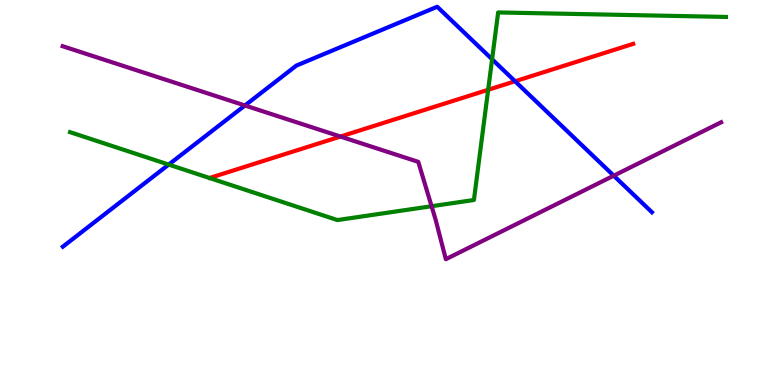[{'lines': ['blue', 'red'], 'intersections': [{'x': 6.65, 'y': 7.89}]}, {'lines': ['green', 'red'], 'intersections': [{'x': 6.3, 'y': 7.67}]}, {'lines': ['purple', 'red'], 'intersections': [{'x': 4.39, 'y': 6.45}]}, {'lines': ['blue', 'green'], 'intersections': [{'x': 2.18, 'y': 5.72}, {'x': 6.35, 'y': 8.46}]}, {'lines': ['blue', 'purple'], 'intersections': [{'x': 3.16, 'y': 7.26}, {'x': 7.92, 'y': 5.44}]}, {'lines': ['green', 'purple'], 'intersections': [{'x': 5.57, 'y': 4.64}]}]